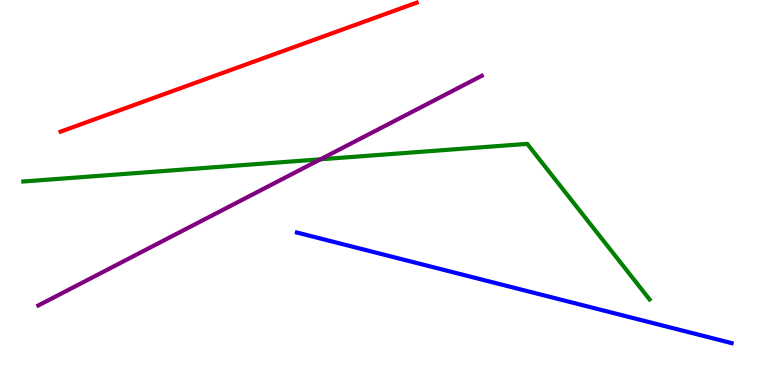[{'lines': ['blue', 'red'], 'intersections': []}, {'lines': ['green', 'red'], 'intersections': []}, {'lines': ['purple', 'red'], 'intersections': []}, {'lines': ['blue', 'green'], 'intersections': []}, {'lines': ['blue', 'purple'], 'intersections': []}, {'lines': ['green', 'purple'], 'intersections': [{'x': 4.14, 'y': 5.86}]}]